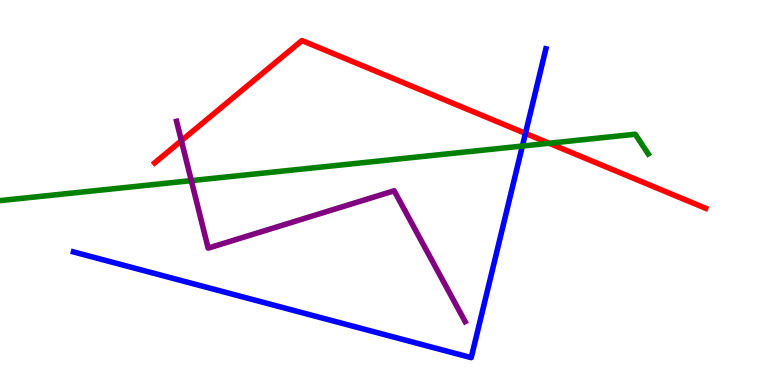[{'lines': ['blue', 'red'], 'intersections': [{'x': 6.78, 'y': 6.54}]}, {'lines': ['green', 'red'], 'intersections': [{'x': 7.09, 'y': 6.28}]}, {'lines': ['purple', 'red'], 'intersections': [{'x': 2.34, 'y': 6.35}]}, {'lines': ['blue', 'green'], 'intersections': [{'x': 6.74, 'y': 6.21}]}, {'lines': ['blue', 'purple'], 'intersections': []}, {'lines': ['green', 'purple'], 'intersections': [{'x': 2.47, 'y': 5.31}]}]